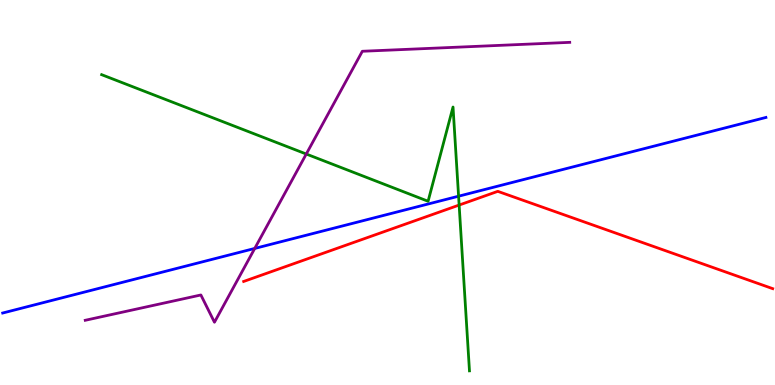[{'lines': ['blue', 'red'], 'intersections': []}, {'lines': ['green', 'red'], 'intersections': [{'x': 5.92, 'y': 4.67}]}, {'lines': ['purple', 'red'], 'intersections': []}, {'lines': ['blue', 'green'], 'intersections': [{'x': 5.92, 'y': 4.9}]}, {'lines': ['blue', 'purple'], 'intersections': [{'x': 3.29, 'y': 3.55}]}, {'lines': ['green', 'purple'], 'intersections': [{'x': 3.95, 'y': 6.0}]}]